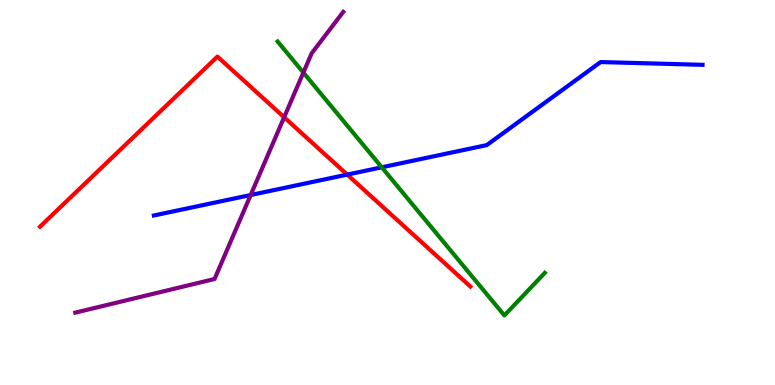[{'lines': ['blue', 'red'], 'intersections': [{'x': 4.48, 'y': 5.46}]}, {'lines': ['green', 'red'], 'intersections': []}, {'lines': ['purple', 'red'], 'intersections': [{'x': 3.67, 'y': 6.95}]}, {'lines': ['blue', 'green'], 'intersections': [{'x': 4.93, 'y': 5.65}]}, {'lines': ['blue', 'purple'], 'intersections': [{'x': 3.23, 'y': 4.93}]}, {'lines': ['green', 'purple'], 'intersections': [{'x': 3.91, 'y': 8.11}]}]